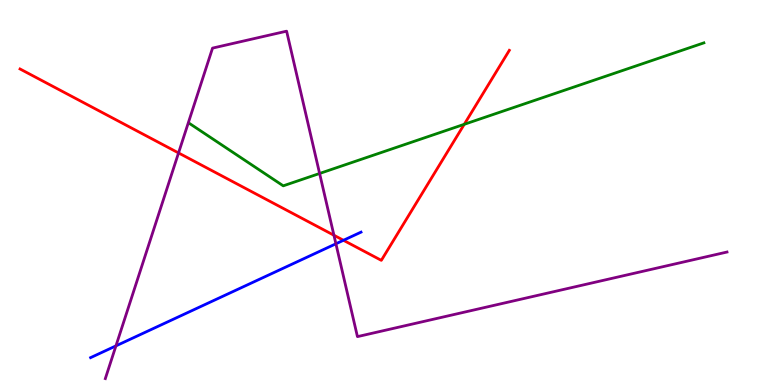[{'lines': ['blue', 'red'], 'intersections': [{'x': 4.43, 'y': 3.76}]}, {'lines': ['green', 'red'], 'intersections': [{'x': 5.99, 'y': 6.77}]}, {'lines': ['purple', 'red'], 'intersections': [{'x': 2.3, 'y': 6.03}, {'x': 4.31, 'y': 3.89}]}, {'lines': ['blue', 'green'], 'intersections': []}, {'lines': ['blue', 'purple'], 'intersections': [{'x': 1.5, 'y': 1.02}, {'x': 4.33, 'y': 3.67}]}, {'lines': ['green', 'purple'], 'intersections': [{'x': 4.12, 'y': 5.49}]}]